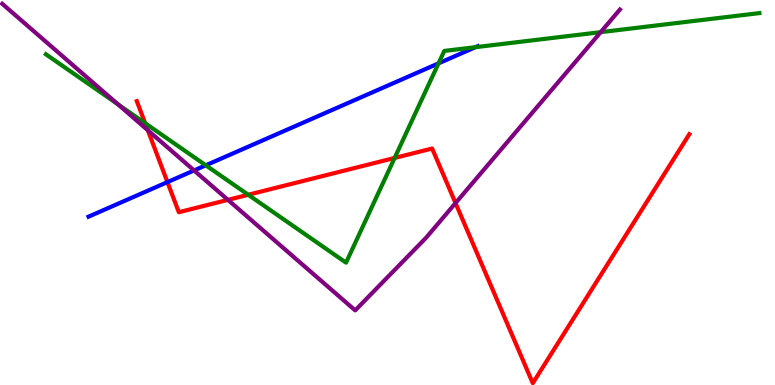[{'lines': ['blue', 'red'], 'intersections': [{'x': 2.16, 'y': 5.27}]}, {'lines': ['green', 'red'], 'intersections': [{'x': 1.87, 'y': 6.8}, {'x': 3.2, 'y': 4.94}, {'x': 5.09, 'y': 5.9}]}, {'lines': ['purple', 'red'], 'intersections': [{'x': 1.91, 'y': 6.62}, {'x': 2.94, 'y': 4.81}, {'x': 5.88, 'y': 4.73}]}, {'lines': ['blue', 'green'], 'intersections': [{'x': 2.66, 'y': 5.71}, {'x': 5.66, 'y': 8.35}, {'x': 6.13, 'y': 8.77}]}, {'lines': ['blue', 'purple'], 'intersections': [{'x': 2.5, 'y': 5.57}]}, {'lines': ['green', 'purple'], 'intersections': [{'x': 1.52, 'y': 7.29}, {'x': 7.75, 'y': 9.16}]}]